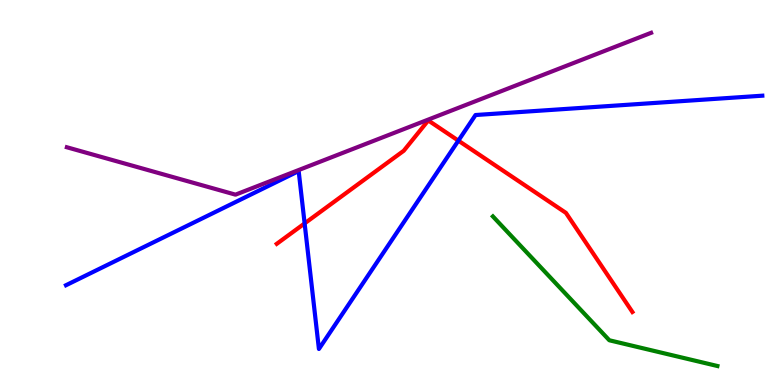[{'lines': ['blue', 'red'], 'intersections': [{'x': 3.93, 'y': 4.2}, {'x': 5.91, 'y': 6.35}]}, {'lines': ['green', 'red'], 'intersections': []}, {'lines': ['purple', 'red'], 'intersections': []}, {'lines': ['blue', 'green'], 'intersections': []}, {'lines': ['blue', 'purple'], 'intersections': []}, {'lines': ['green', 'purple'], 'intersections': []}]